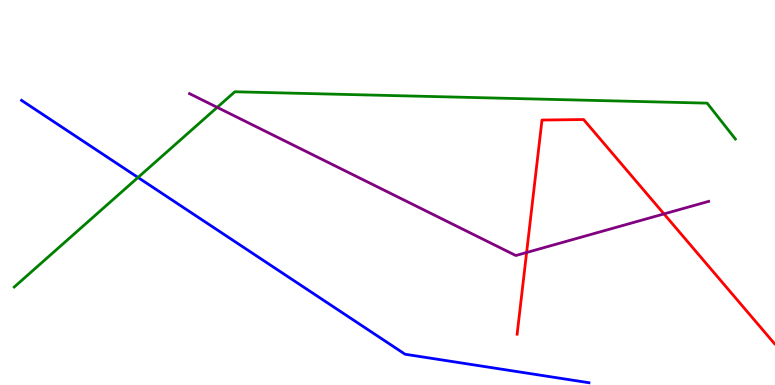[{'lines': ['blue', 'red'], 'intersections': []}, {'lines': ['green', 'red'], 'intersections': []}, {'lines': ['purple', 'red'], 'intersections': [{'x': 6.8, 'y': 3.44}, {'x': 8.57, 'y': 4.44}]}, {'lines': ['blue', 'green'], 'intersections': [{'x': 1.78, 'y': 5.39}]}, {'lines': ['blue', 'purple'], 'intersections': []}, {'lines': ['green', 'purple'], 'intersections': [{'x': 2.8, 'y': 7.21}]}]